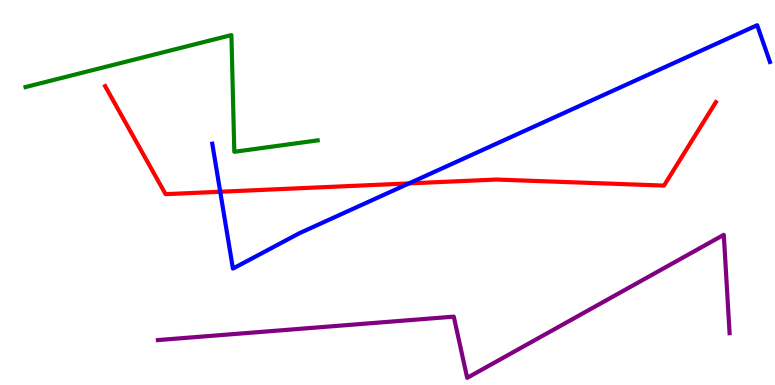[{'lines': ['blue', 'red'], 'intersections': [{'x': 2.84, 'y': 5.02}, {'x': 5.28, 'y': 5.24}]}, {'lines': ['green', 'red'], 'intersections': []}, {'lines': ['purple', 'red'], 'intersections': []}, {'lines': ['blue', 'green'], 'intersections': []}, {'lines': ['blue', 'purple'], 'intersections': []}, {'lines': ['green', 'purple'], 'intersections': []}]